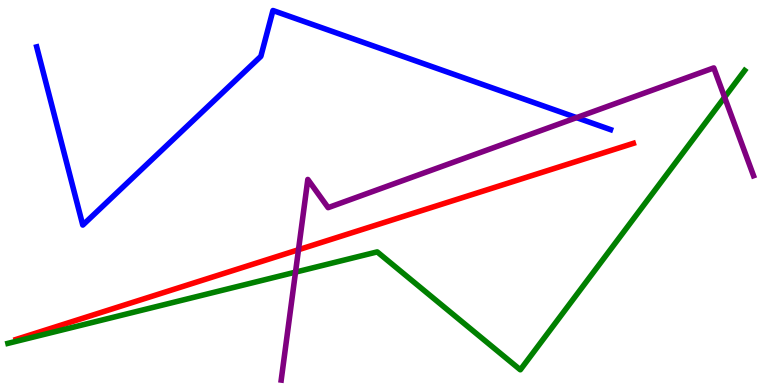[{'lines': ['blue', 'red'], 'intersections': []}, {'lines': ['green', 'red'], 'intersections': []}, {'lines': ['purple', 'red'], 'intersections': [{'x': 3.85, 'y': 3.51}]}, {'lines': ['blue', 'green'], 'intersections': []}, {'lines': ['blue', 'purple'], 'intersections': [{'x': 7.44, 'y': 6.94}]}, {'lines': ['green', 'purple'], 'intersections': [{'x': 3.81, 'y': 2.93}, {'x': 9.35, 'y': 7.47}]}]